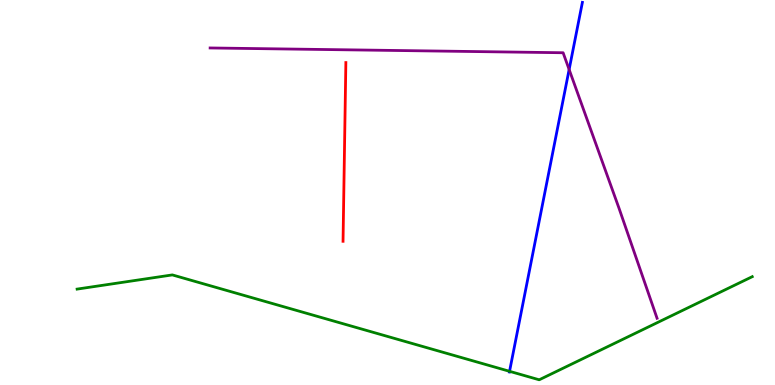[{'lines': ['blue', 'red'], 'intersections': []}, {'lines': ['green', 'red'], 'intersections': []}, {'lines': ['purple', 'red'], 'intersections': []}, {'lines': ['blue', 'green'], 'intersections': [{'x': 6.57, 'y': 0.356}]}, {'lines': ['blue', 'purple'], 'intersections': [{'x': 7.34, 'y': 8.19}]}, {'lines': ['green', 'purple'], 'intersections': []}]